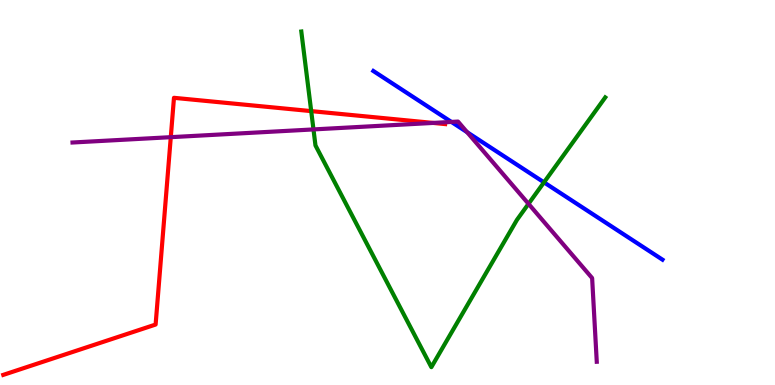[{'lines': ['blue', 'red'], 'intersections': []}, {'lines': ['green', 'red'], 'intersections': [{'x': 4.02, 'y': 7.11}]}, {'lines': ['purple', 'red'], 'intersections': [{'x': 2.2, 'y': 6.44}, {'x': 5.59, 'y': 6.81}]}, {'lines': ['blue', 'green'], 'intersections': [{'x': 7.02, 'y': 5.26}]}, {'lines': ['blue', 'purple'], 'intersections': [{'x': 5.82, 'y': 6.83}, {'x': 6.03, 'y': 6.57}]}, {'lines': ['green', 'purple'], 'intersections': [{'x': 4.04, 'y': 6.64}, {'x': 6.82, 'y': 4.71}]}]